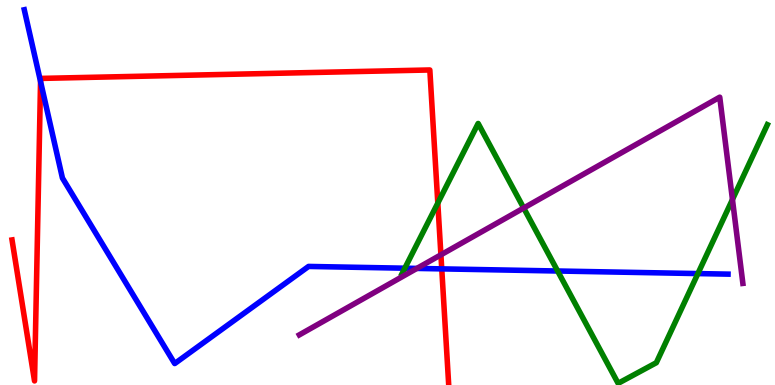[{'lines': ['blue', 'red'], 'intersections': [{'x': 0.523, 'y': 7.88}, {'x': 5.7, 'y': 3.02}]}, {'lines': ['green', 'red'], 'intersections': [{'x': 5.65, 'y': 4.73}]}, {'lines': ['purple', 'red'], 'intersections': [{'x': 5.69, 'y': 3.38}]}, {'lines': ['blue', 'green'], 'intersections': [{'x': 5.22, 'y': 3.03}, {'x': 7.2, 'y': 2.96}, {'x': 9.01, 'y': 2.89}]}, {'lines': ['blue', 'purple'], 'intersections': [{'x': 5.38, 'y': 3.03}]}, {'lines': ['green', 'purple'], 'intersections': [{'x': 6.76, 'y': 4.6}, {'x': 9.45, 'y': 4.82}]}]